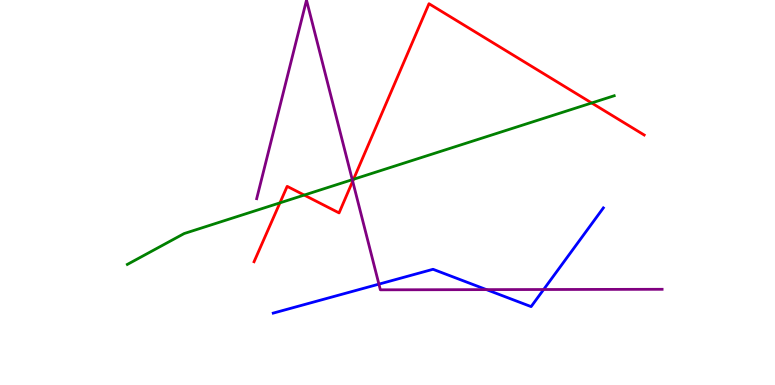[{'lines': ['blue', 'red'], 'intersections': []}, {'lines': ['green', 'red'], 'intersections': [{'x': 3.61, 'y': 4.73}, {'x': 3.93, 'y': 4.93}, {'x': 4.56, 'y': 5.34}, {'x': 7.63, 'y': 7.33}]}, {'lines': ['purple', 'red'], 'intersections': [{'x': 4.55, 'y': 5.29}]}, {'lines': ['blue', 'green'], 'intersections': []}, {'lines': ['blue', 'purple'], 'intersections': [{'x': 4.89, 'y': 2.62}, {'x': 6.28, 'y': 2.48}, {'x': 7.01, 'y': 2.48}]}, {'lines': ['green', 'purple'], 'intersections': [{'x': 4.55, 'y': 5.33}]}]